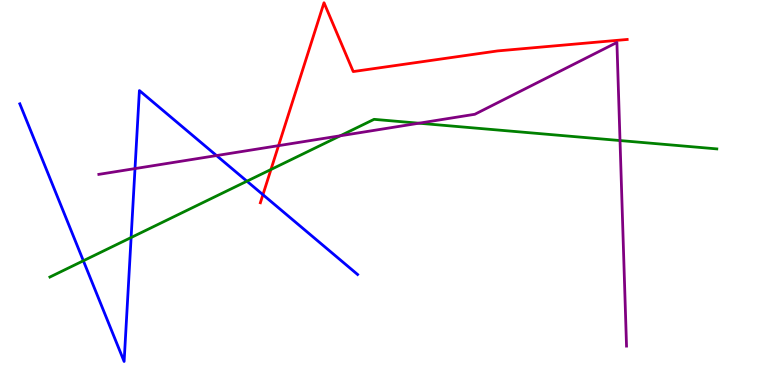[{'lines': ['blue', 'red'], 'intersections': [{'x': 3.39, 'y': 4.94}]}, {'lines': ['green', 'red'], 'intersections': [{'x': 3.5, 'y': 5.6}]}, {'lines': ['purple', 'red'], 'intersections': [{'x': 3.59, 'y': 6.22}]}, {'lines': ['blue', 'green'], 'intersections': [{'x': 1.08, 'y': 3.23}, {'x': 1.69, 'y': 3.83}, {'x': 3.19, 'y': 5.29}]}, {'lines': ['blue', 'purple'], 'intersections': [{'x': 1.74, 'y': 5.62}, {'x': 2.79, 'y': 5.96}]}, {'lines': ['green', 'purple'], 'intersections': [{'x': 4.39, 'y': 6.47}, {'x': 5.41, 'y': 6.8}, {'x': 8.0, 'y': 6.35}]}]